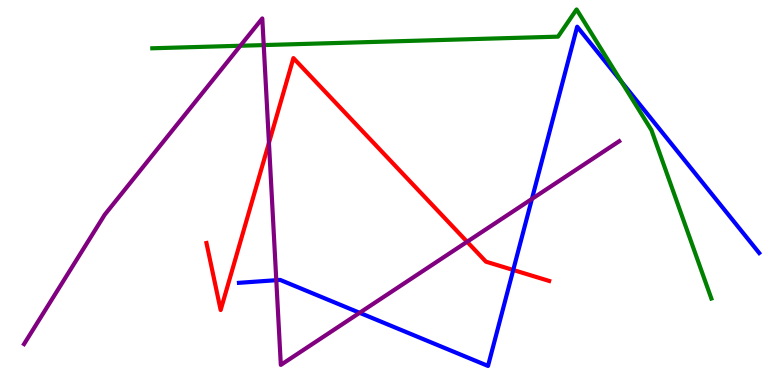[{'lines': ['blue', 'red'], 'intersections': [{'x': 6.62, 'y': 2.99}]}, {'lines': ['green', 'red'], 'intersections': []}, {'lines': ['purple', 'red'], 'intersections': [{'x': 3.47, 'y': 6.29}, {'x': 6.03, 'y': 3.72}]}, {'lines': ['blue', 'green'], 'intersections': [{'x': 8.02, 'y': 7.88}]}, {'lines': ['blue', 'purple'], 'intersections': [{'x': 3.57, 'y': 2.72}, {'x': 4.64, 'y': 1.88}, {'x': 6.86, 'y': 4.83}]}, {'lines': ['green', 'purple'], 'intersections': [{'x': 3.1, 'y': 8.81}, {'x': 3.4, 'y': 8.83}]}]